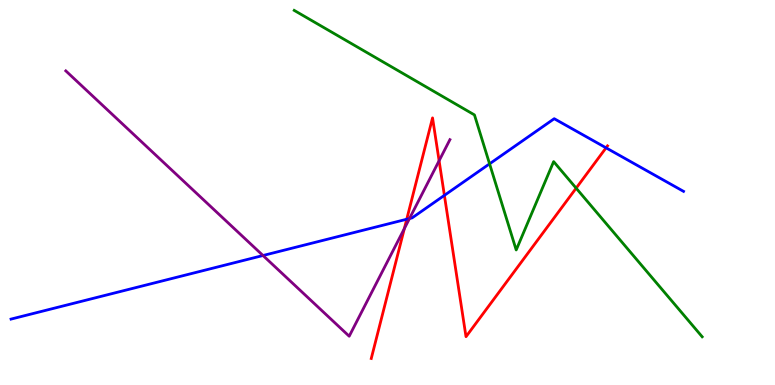[{'lines': ['blue', 'red'], 'intersections': [{'x': 5.25, 'y': 4.31}, {'x': 5.73, 'y': 4.93}, {'x': 7.82, 'y': 6.16}]}, {'lines': ['green', 'red'], 'intersections': [{'x': 7.43, 'y': 5.11}]}, {'lines': ['purple', 'red'], 'intersections': [{'x': 5.22, 'y': 4.06}, {'x': 5.67, 'y': 5.82}]}, {'lines': ['blue', 'green'], 'intersections': [{'x': 6.32, 'y': 5.74}]}, {'lines': ['blue', 'purple'], 'intersections': [{'x': 3.39, 'y': 3.36}, {'x': 5.28, 'y': 4.32}]}, {'lines': ['green', 'purple'], 'intersections': []}]